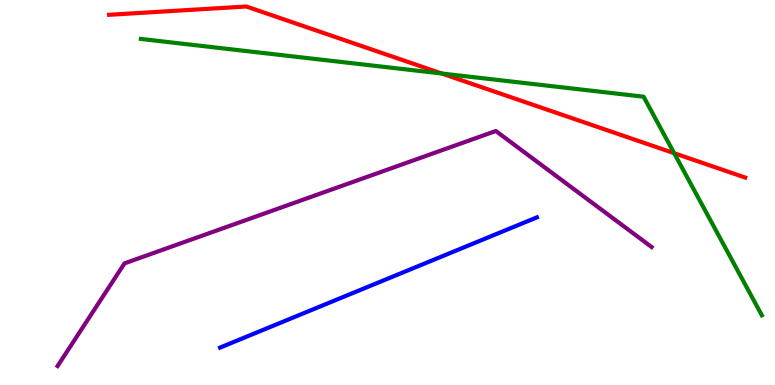[{'lines': ['blue', 'red'], 'intersections': []}, {'lines': ['green', 'red'], 'intersections': [{'x': 5.7, 'y': 8.09}, {'x': 8.7, 'y': 6.02}]}, {'lines': ['purple', 'red'], 'intersections': []}, {'lines': ['blue', 'green'], 'intersections': []}, {'lines': ['blue', 'purple'], 'intersections': []}, {'lines': ['green', 'purple'], 'intersections': []}]